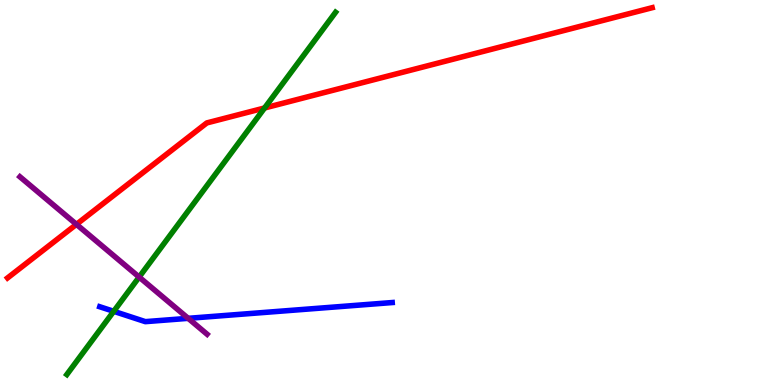[{'lines': ['blue', 'red'], 'intersections': []}, {'lines': ['green', 'red'], 'intersections': [{'x': 3.41, 'y': 7.2}]}, {'lines': ['purple', 'red'], 'intersections': [{'x': 0.986, 'y': 4.17}]}, {'lines': ['blue', 'green'], 'intersections': [{'x': 1.47, 'y': 1.91}]}, {'lines': ['blue', 'purple'], 'intersections': [{'x': 2.43, 'y': 1.73}]}, {'lines': ['green', 'purple'], 'intersections': [{'x': 1.8, 'y': 2.8}]}]